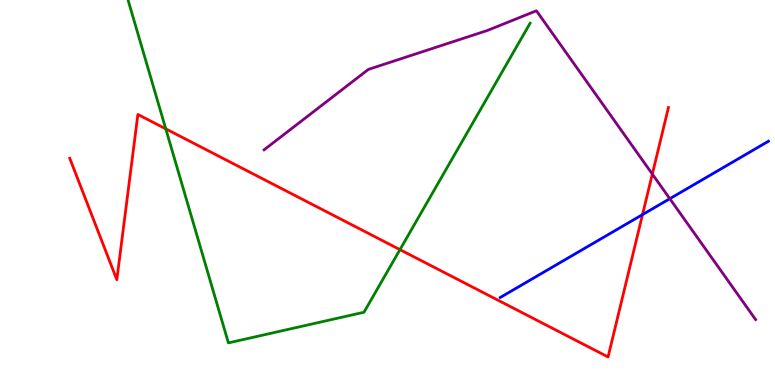[{'lines': ['blue', 'red'], 'intersections': [{'x': 8.29, 'y': 4.43}]}, {'lines': ['green', 'red'], 'intersections': [{'x': 2.14, 'y': 6.65}, {'x': 5.16, 'y': 3.52}]}, {'lines': ['purple', 'red'], 'intersections': [{'x': 8.42, 'y': 5.48}]}, {'lines': ['blue', 'green'], 'intersections': []}, {'lines': ['blue', 'purple'], 'intersections': [{'x': 8.64, 'y': 4.84}]}, {'lines': ['green', 'purple'], 'intersections': []}]